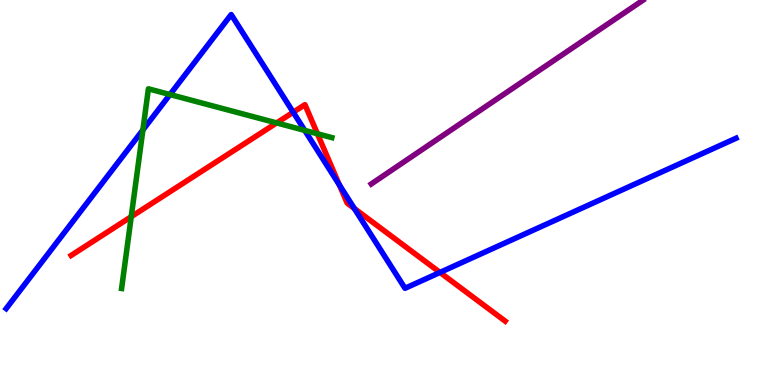[{'lines': ['blue', 'red'], 'intersections': [{'x': 3.78, 'y': 7.08}, {'x': 4.38, 'y': 5.2}, {'x': 4.57, 'y': 4.58}, {'x': 5.68, 'y': 2.92}]}, {'lines': ['green', 'red'], 'intersections': [{'x': 1.69, 'y': 4.37}, {'x': 3.57, 'y': 6.81}, {'x': 4.1, 'y': 6.53}]}, {'lines': ['purple', 'red'], 'intersections': []}, {'lines': ['blue', 'green'], 'intersections': [{'x': 1.84, 'y': 6.62}, {'x': 2.19, 'y': 7.54}, {'x': 3.93, 'y': 6.61}]}, {'lines': ['blue', 'purple'], 'intersections': []}, {'lines': ['green', 'purple'], 'intersections': []}]